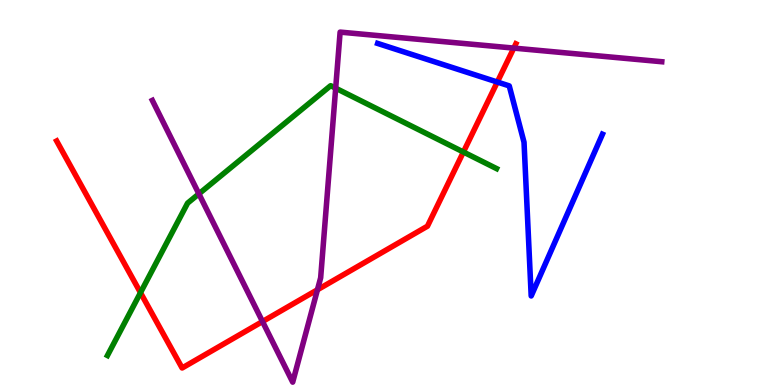[{'lines': ['blue', 'red'], 'intersections': [{'x': 6.42, 'y': 7.87}]}, {'lines': ['green', 'red'], 'intersections': [{'x': 1.81, 'y': 2.4}, {'x': 5.98, 'y': 6.05}]}, {'lines': ['purple', 'red'], 'intersections': [{'x': 3.39, 'y': 1.65}, {'x': 4.1, 'y': 2.47}, {'x': 6.63, 'y': 8.75}]}, {'lines': ['blue', 'green'], 'intersections': []}, {'lines': ['blue', 'purple'], 'intersections': []}, {'lines': ['green', 'purple'], 'intersections': [{'x': 2.57, 'y': 4.97}, {'x': 4.33, 'y': 7.71}]}]